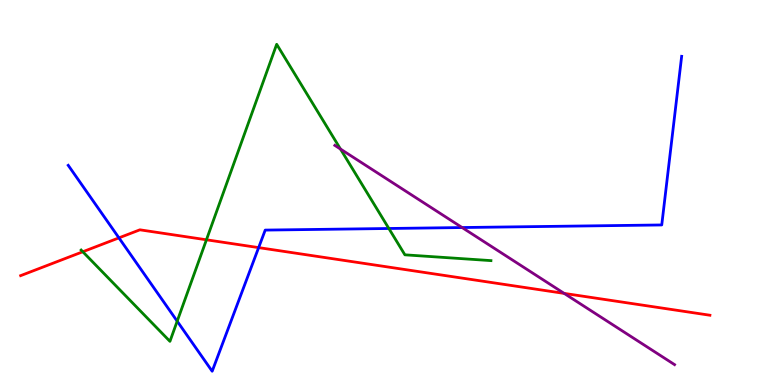[{'lines': ['blue', 'red'], 'intersections': [{'x': 1.53, 'y': 3.82}, {'x': 3.34, 'y': 3.57}]}, {'lines': ['green', 'red'], 'intersections': [{'x': 1.07, 'y': 3.46}, {'x': 2.66, 'y': 3.77}]}, {'lines': ['purple', 'red'], 'intersections': [{'x': 7.28, 'y': 2.38}]}, {'lines': ['blue', 'green'], 'intersections': [{'x': 2.29, 'y': 1.66}, {'x': 5.02, 'y': 4.07}]}, {'lines': ['blue', 'purple'], 'intersections': [{'x': 5.96, 'y': 4.09}]}, {'lines': ['green', 'purple'], 'intersections': [{'x': 4.39, 'y': 6.13}]}]